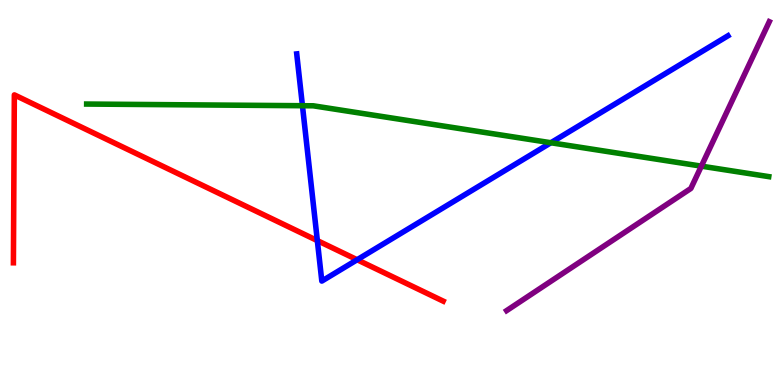[{'lines': ['blue', 'red'], 'intersections': [{'x': 4.09, 'y': 3.75}, {'x': 4.61, 'y': 3.25}]}, {'lines': ['green', 'red'], 'intersections': []}, {'lines': ['purple', 'red'], 'intersections': []}, {'lines': ['blue', 'green'], 'intersections': [{'x': 3.9, 'y': 7.25}, {'x': 7.11, 'y': 6.29}]}, {'lines': ['blue', 'purple'], 'intersections': []}, {'lines': ['green', 'purple'], 'intersections': [{'x': 9.05, 'y': 5.68}]}]